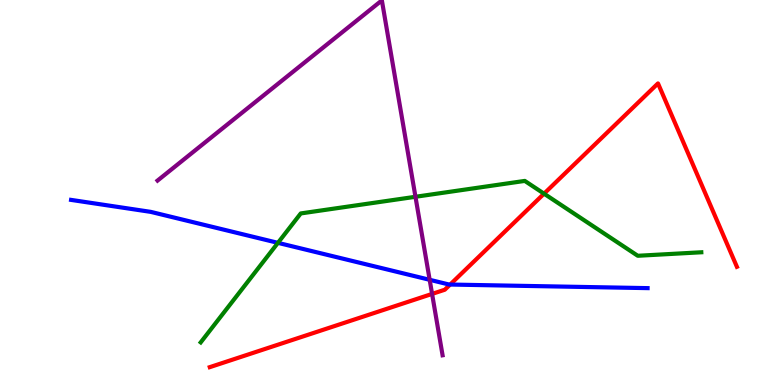[{'lines': ['blue', 'red'], 'intersections': [{'x': 5.81, 'y': 2.61}]}, {'lines': ['green', 'red'], 'intersections': [{'x': 7.02, 'y': 4.97}]}, {'lines': ['purple', 'red'], 'intersections': [{'x': 5.58, 'y': 2.37}]}, {'lines': ['blue', 'green'], 'intersections': [{'x': 3.59, 'y': 3.69}]}, {'lines': ['blue', 'purple'], 'intersections': [{'x': 5.54, 'y': 2.73}]}, {'lines': ['green', 'purple'], 'intersections': [{'x': 5.36, 'y': 4.89}]}]